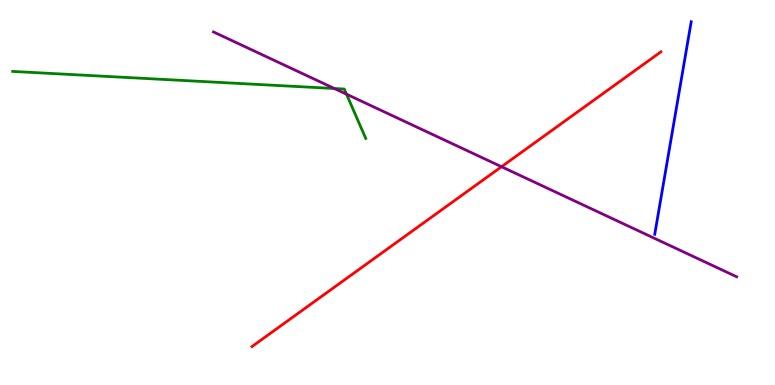[{'lines': ['blue', 'red'], 'intersections': []}, {'lines': ['green', 'red'], 'intersections': []}, {'lines': ['purple', 'red'], 'intersections': [{'x': 6.47, 'y': 5.67}]}, {'lines': ['blue', 'green'], 'intersections': []}, {'lines': ['blue', 'purple'], 'intersections': []}, {'lines': ['green', 'purple'], 'intersections': [{'x': 4.31, 'y': 7.7}, {'x': 4.47, 'y': 7.55}]}]